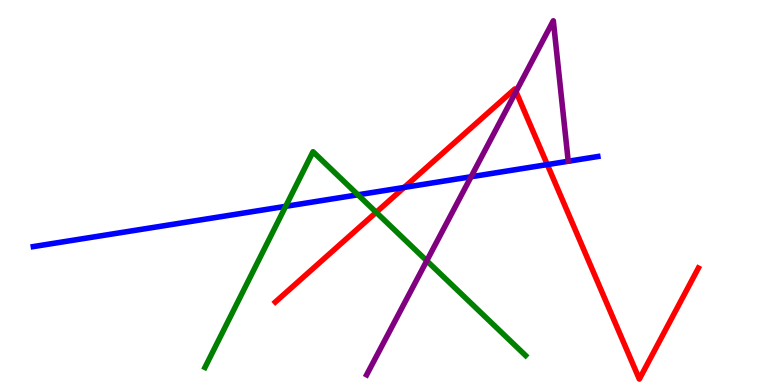[{'lines': ['blue', 'red'], 'intersections': [{'x': 5.21, 'y': 5.13}, {'x': 7.06, 'y': 5.72}]}, {'lines': ['green', 'red'], 'intersections': [{'x': 4.85, 'y': 4.49}]}, {'lines': ['purple', 'red'], 'intersections': [{'x': 6.66, 'y': 7.62}]}, {'lines': ['blue', 'green'], 'intersections': [{'x': 3.69, 'y': 4.64}, {'x': 4.62, 'y': 4.94}]}, {'lines': ['blue', 'purple'], 'intersections': [{'x': 6.08, 'y': 5.41}]}, {'lines': ['green', 'purple'], 'intersections': [{'x': 5.51, 'y': 3.23}]}]